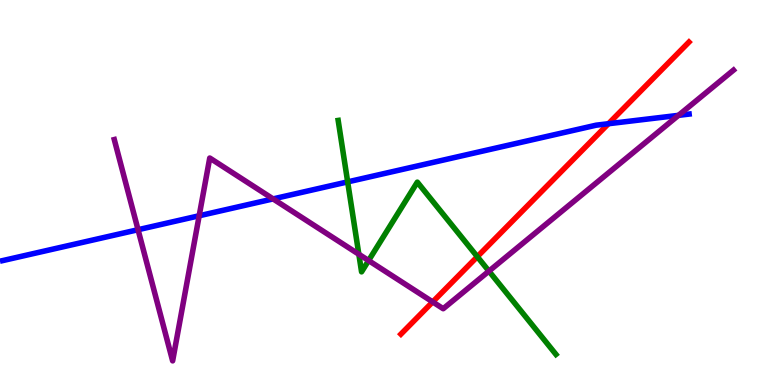[{'lines': ['blue', 'red'], 'intersections': [{'x': 7.85, 'y': 6.79}]}, {'lines': ['green', 'red'], 'intersections': [{'x': 6.16, 'y': 3.33}]}, {'lines': ['purple', 'red'], 'intersections': [{'x': 5.58, 'y': 2.16}]}, {'lines': ['blue', 'green'], 'intersections': [{'x': 4.49, 'y': 5.28}]}, {'lines': ['blue', 'purple'], 'intersections': [{'x': 1.78, 'y': 4.03}, {'x': 2.57, 'y': 4.4}, {'x': 3.52, 'y': 4.83}, {'x': 8.75, 'y': 7.0}]}, {'lines': ['green', 'purple'], 'intersections': [{'x': 4.63, 'y': 3.4}, {'x': 4.76, 'y': 3.23}, {'x': 6.31, 'y': 2.96}]}]